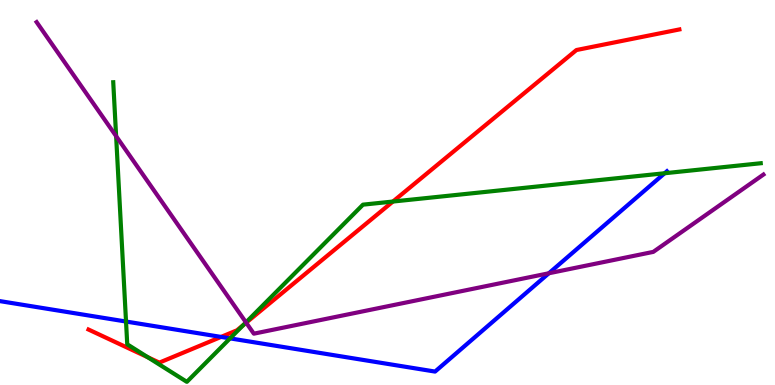[{'lines': ['blue', 'red'], 'intersections': [{'x': 2.85, 'y': 1.25}]}, {'lines': ['green', 'red'], 'intersections': [{'x': 1.91, 'y': 0.722}, {'x': 3.14, 'y': 1.56}, {'x': 5.07, 'y': 4.77}]}, {'lines': ['purple', 'red'], 'intersections': [{'x': 3.18, 'y': 1.62}]}, {'lines': ['blue', 'green'], 'intersections': [{'x': 1.63, 'y': 1.65}, {'x': 2.97, 'y': 1.21}, {'x': 8.58, 'y': 5.5}]}, {'lines': ['blue', 'purple'], 'intersections': [{'x': 7.08, 'y': 2.9}]}, {'lines': ['green', 'purple'], 'intersections': [{'x': 1.5, 'y': 6.46}, {'x': 3.17, 'y': 1.63}]}]